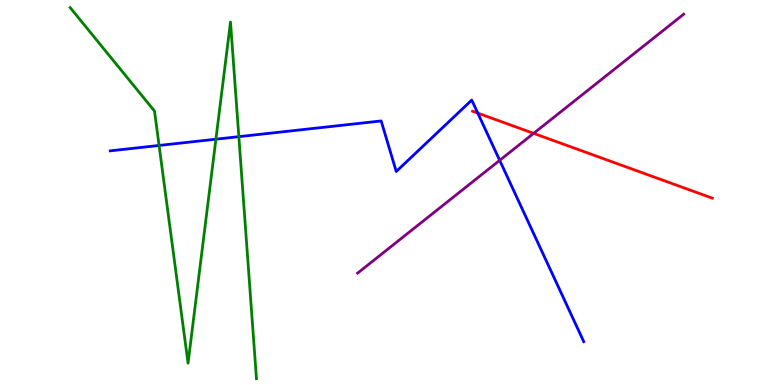[{'lines': ['blue', 'red'], 'intersections': [{'x': 6.17, 'y': 7.06}]}, {'lines': ['green', 'red'], 'intersections': []}, {'lines': ['purple', 'red'], 'intersections': [{'x': 6.89, 'y': 6.54}]}, {'lines': ['blue', 'green'], 'intersections': [{'x': 2.05, 'y': 6.22}, {'x': 2.79, 'y': 6.38}, {'x': 3.08, 'y': 6.45}]}, {'lines': ['blue', 'purple'], 'intersections': [{'x': 6.45, 'y': 5.84}]}, {'lines': ['green', 'purple'], 'intersections': []}]